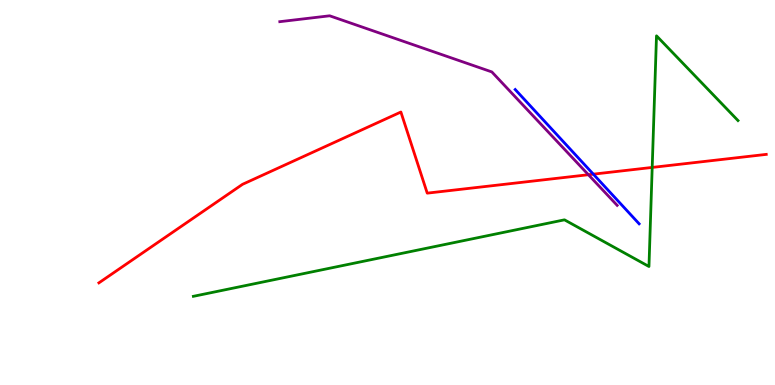[{'lines': ['blue', 'red'], 'intersections': [{'x': 7.66, 'y': 5.48}]}, {'lines': ['green', 'red'], 'intersections': [{'x': 8.42, 'y': 5.65}]}, {'lines': ['purple', 'red'], 'intersections': [{'x': 7.59, 'y': 5.46}]}, {'lines': ['blue', 'green'], 'intersections': []}, {'lines': ['blue', 'purple'], 'intersections': []}, {'lines': ['green', 'purple'], 'intersections': []}]